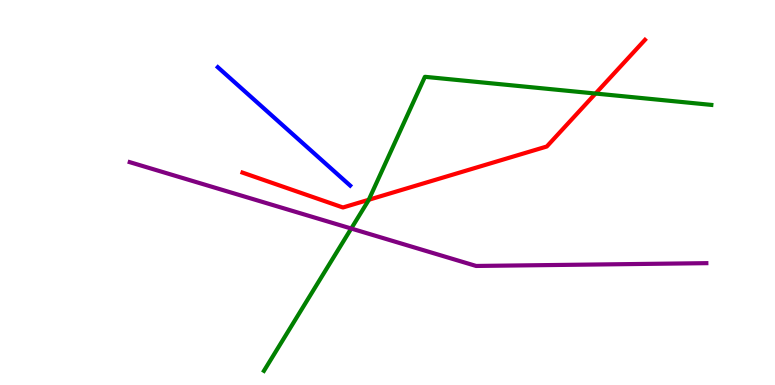[{'lines': ['blue', 'red'], 'intersections': []}, {'lines': ['green', 'red'], 'intersections': [{'x': 4.76, 'y': 4.81}, {'x': 7.68, 'y': 7.57}]}, {'lines': ['purple', 'red'], 'intersections': []}, {'lines': ['blue', 'green'], 'intersections': []}, {'lines': ['blue', 'purple'], 'intersections': []}, {'lines': ['green', 'purple'], 'intersections': [{'x': 4.53, 'y': 4.06}]}]